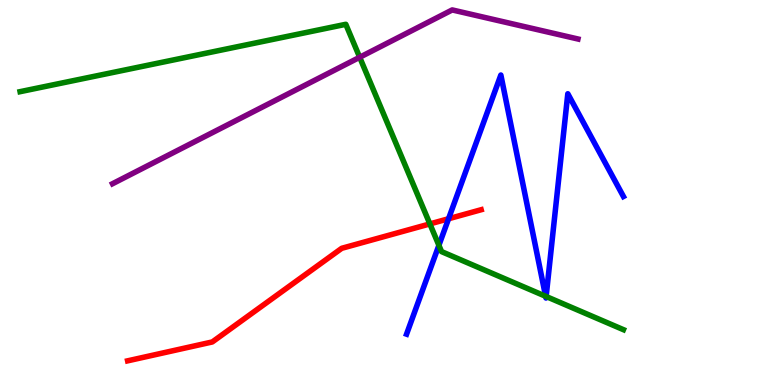[{'lines': ['blue', 'red'], 'intersections': [{'x': 5.79, 'y': 4.32}]}, {'lines': ['green', 'red'], 'intersections': [{'x': 5.55, 'y': 4.18}]}, {'lines': ['purple', 'red'], 'intersections': []}, {'lines': ['blue', 'green'], 'intersections': [{'x': 5.66, 'y': 3.63}, {'x': 7.04, 'y': 2.3}, {'x': 7.05, 'y': 2.3}]}, {'lines': ['blue', 'purple'], 'intersections': []}, {'lines': ['green', 'purple'], 'intersections': [{'x': 4.64, 'y': 8.51}]}]